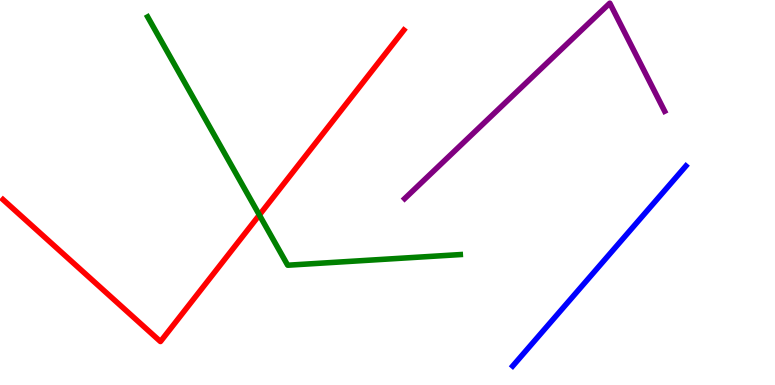[{'lines': ['blue', 'red'], 'intersections': []}, {'lines': ['green', 'red'], 'intersections': [{'x': 3.35, 'y': 4.42}]}, {'lines': ['purple', 'red'], 'intersections': []}, {'lines': ['blue', 'green'], 'intersections': []}, {'lines': ['blue', 'purple'], 'intersections': []}, {'lines': ['green', 'purple'], 'intersections': []}]